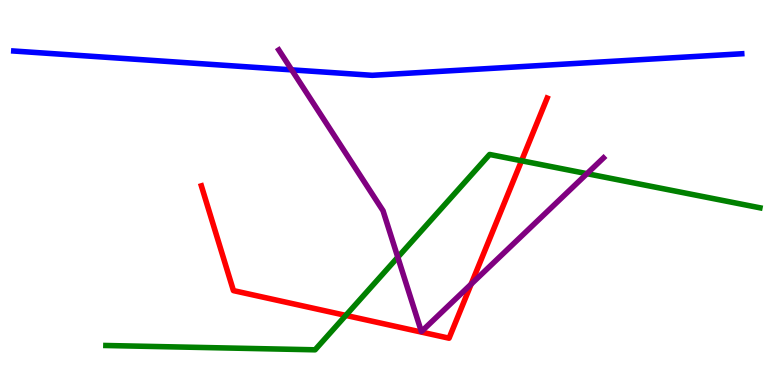[{'lines': ['blue', 'red'], 'intersections': []}, {'lines': ['green', 'red'], 'intersections': [{'x': 4.46, 'y': 1.81}, {'x': 6.73, 'y': 5.82}]}, {'lines': ['purple', 'red'], 'intersections': [{'x': 6.08, 'y': 2.62}]}, {'lines': ['blue', 'green'], 'intersections': []}, {'lines': ['blue', 'purple'], 'intersections': [{'x': 3.76, 'y': 8.19}]}, {'lines': ['green', 'purple'], 'intersections': [{'x': 5.13, 'y': 3.32}, {'x': 7.57, 'y': 5.49}]}]